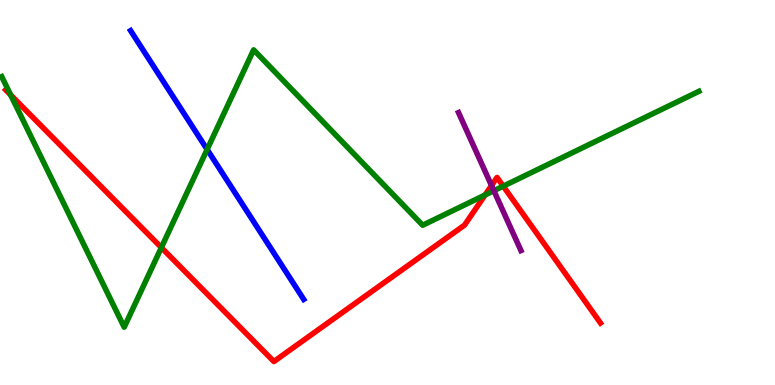[{'lines': ['blue', 'red'], 'intersections': []}, {'lines': ['green', 'red'], 'intersections': [{'x': 0.138, 'y': 7.53}, {'x': 2.08, 'y': 3.57}, {'x': 6.26, 'y': 4.94}, {'x': 6.49, 'y': 5.16}]}, {'lines': ['purple', 'red'], 'intersections': [{'x': 6.34, 'y': 5.18}]}, {'lines': ['blue', 'green'], 'intersections': [{'x': 2.67, 'y': 6.12}]}, {'lines': ['blue', 'purple'], 'intersections': []}, {'lines': ['green', 'purple'], 'intersections': [{'x': 6.37, 'y': 5.05}]}]